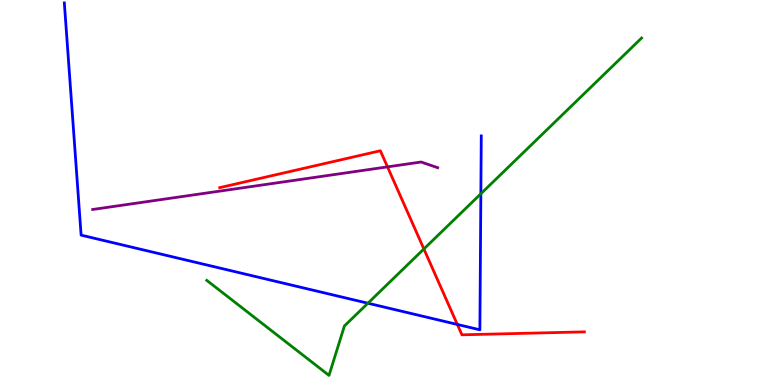[{'lines': ['blue', 'red'], 'intersections': [{'x': 5.9, 'y': 1.57}]}, {'lines': ['green', 'red'], 'intersections': [{'x': 5.47, 'y': 3.53}]}, {'lines': ['purple', 'red'], 'intersections': [{'x': 5.0, 'y': 5.67}]}, {'lines': ['blue', 'green'], 'intersections': [{'x': 4.75, 'y': 2.12}, {'x': 6.2, 'y': 4.97}]}, {'lines': ['blue', 'purple'], 'intersections': []}, {'lines': ['green', 'purple'], 'intersections': []}]